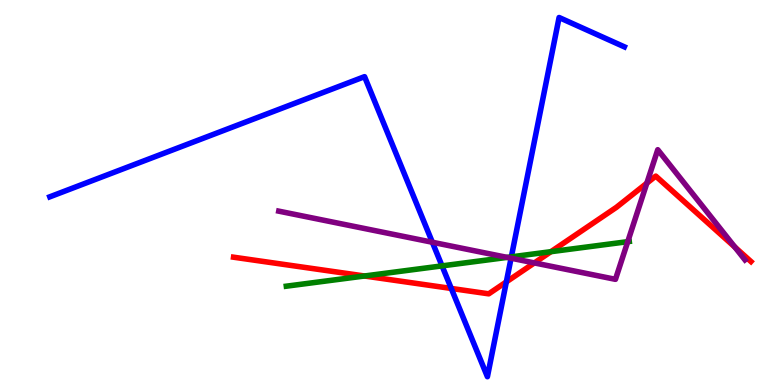[{'lines': ['blue', 'red'], 'intersections': [{'x': 5.82, 'y': 2.51}, {'x': 6.53, 'y': 2.68}]}, {'lines': ['green', 'red'], 'intersections': [{'x': 4.7, 'y': 2.83}, {'x': 7.11, 'y': 3.46}]}, {'lines': ['purple', 'red'], 'intersections': [{'x': 6.89, 'y': 3.17}, {'x': 8.35, 'y': 5.24}, {'x': 9.48, 'y': 3.58}]}, {'lines': ['blue', 'green'], 'intersections': [{'x': 5.7, 'y': 3.09}, {'x': 6.6, 'y': 3.33}]}, {'lines': ['blue', 'purple'], 'intersections': [{'x': 5.58, 'y': 3.71}, {'x': 6.59, 'y': 3.29}]}, {'lines': ['green', 'purple'], 'intersections': [{'x': 6.54, 'y': 3.31}, {'x': 8.1, 'y': 3.72}]}]